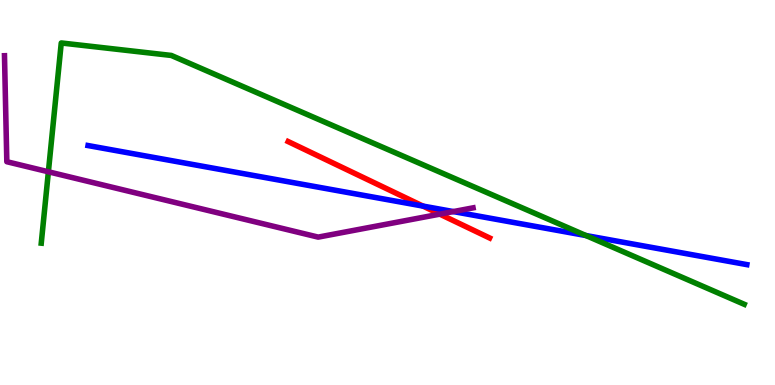[{'lines': ['blue', 'red'], 'intersections': [{'x': 5.46, 'y': 4.65}]}, {'lines': ['green', 'red'], 'intersections': []}, {'lines': ['purple', 'red'], 'intersections': [{'x': 5.67, 'y': 4.44}]}, {'lines': ['blue', 'green'], 'intersections': [{'x': 7.56, 'y': 3.88}]}, {'lines': ['blue', 'purple'], 'intersections': [{'x': 5.85, 'y': 4.5}]}, {'lines': ['green', 'purple'], 'intersections': [{'x': 0.624, 'y': 5.54}]}]